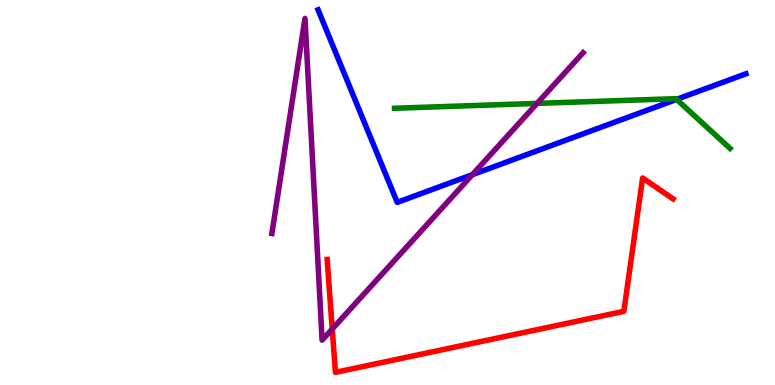[{'lines': ['blue', 'red'], 'intersections': []}, {'lines': ['green', 'red'], 'intersections': []}, {'lines': ['purple', 'red'], 'intersections': [{'x': 4.29, 'y': 1.46}]}, {'lines': ['blue', 'green'], 'intersections': [{'x': 8.73, 'y': 7.42}]}, {'lines': ['blue', 'purple'], 'intersections': [{'x': 6.09, 'y': 5.46}]}, {'lines': ['green', 'purple'], 'intersections': [{'x': 6.93, 'y': 7.31}]}]